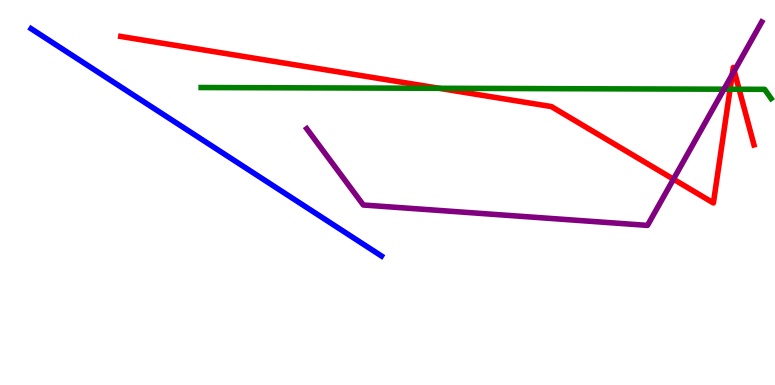[{'lines': ['blue', 'red'], 'intersections': []}, {'lines': ['green', 'red'], 'intersections': [{'x': 5.67, 'y': 7.71}, {'x': 9.42, 'y': 7.68}, {'x': 9.54, 'y': 7.68}]}, {'lines': ['purple', 'red'], 'intersections': [{'x': 8.69, 'y': 5.35}, {'x': 9.45, 'y': 8.07}, {'x': 9.47, 'y': 8.16}]}, {'lines': ['blue', 'green'], 'intersections': []}, {'lines': ['blue', 'purple'], 'intersections': []}, {'lines': ['green', 'purple'], 'intersections': [{'x': 9.34, 'y': 7.68}]}]